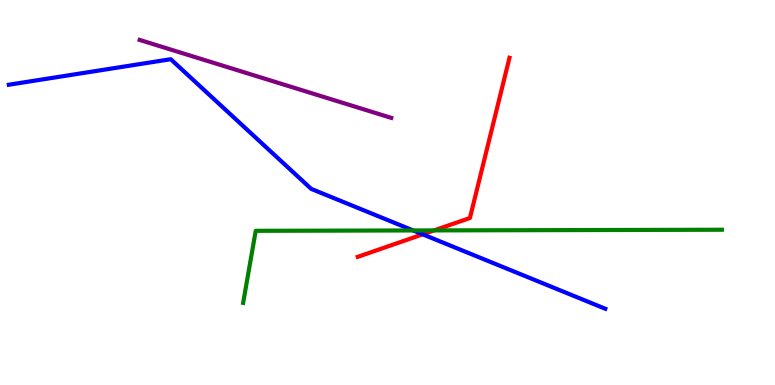[{'lines': ['blue', 'red'], 'intersections': [{'x': 5.45, 'y': 3.91}]}, {'lines': ['green', 'red'], 'intersections': [{'x': 5.6, 'y': 4.02}]}, {'lines': ['purple', 'red'], 'intersections': []}, {'lines': ['blue', 'green'], 'intersections': [{'x': 5.33, 'y': 4.01}]}, {'lines': ['blue', 'purple'], 'intersections': []}, {'lines': ['green', 'purple'], 'intersections': []}]